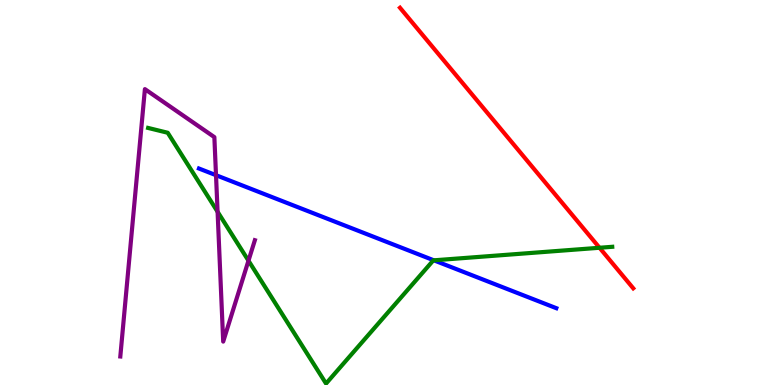[{'lines': ['blue', 'red'], 'intersections': []}, {'lines': ['green', 'red'], 'intersections': [{'x': 7.74, 'y': 3.56}]}, {'lines': ['purple', 'red'], 'intersections': []}, {'lines': ['blue', 'green'], 'intersections': [{'x': 5.6, 'y': 3.24}]}, {'lines': ['blue', 'purple'], 'intersections': [{'x': 2.79, 'y': 5.45}]}, {'lines': ['green', 'purple'], 'intersections': [{'x': 2.81, 'y': 4.5}, {'x': 3.21, 'y': 3.23}]}]